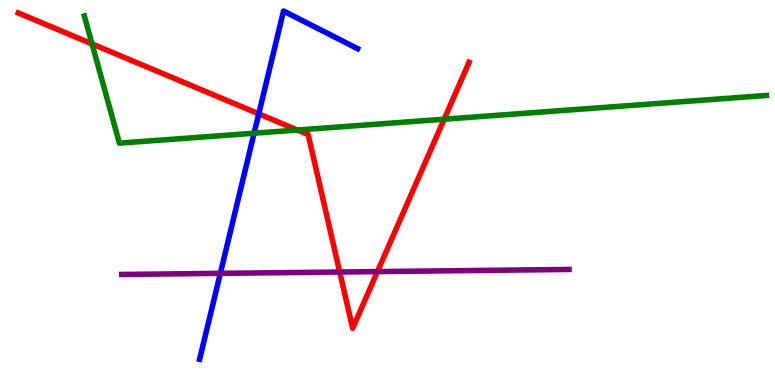[{'lines': ['blue', 'red'], 'intersections': [{'x': 3.34, 'y': 7.04}]}, {'lines': ['green', 'red'], 'intersections': [{'x': 1.19, 'y': 8.86}, {'x': 3.84, 'y': 6.62}, {'x': 5.73, 'y': 6.9}]}, {'lines': ['purple', 'red'], 'intersections': [{'x': 4.38, 'y': 2.93}, {'x': 4.87, 'y': 2.95}]}, {'lines': ['blue', 'green'], 'intersections': [{'x': 3.28, 'y': 6.54}]}, {'lines': ['blue', 'purple'], 'intersections': [{'x': 2.84, 'y': 2.9}]}, {'lines': ['green', 'purple'], 'intersections': []}]